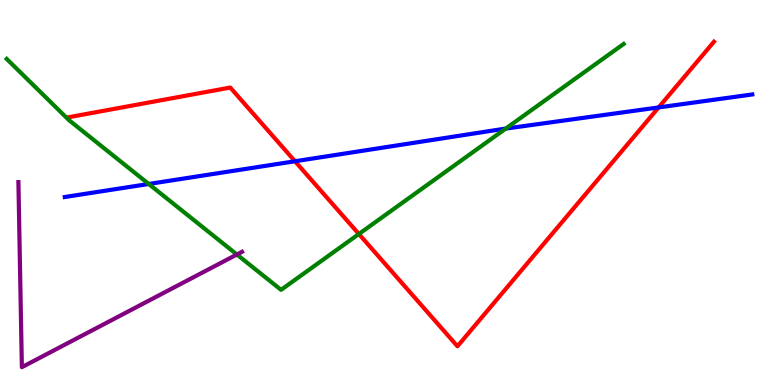[{'lines': ['blue', 'red'], 'intersections': [{'x': 3.81, 'y': 5.81}, {'x': 8.5, 'y': 7.21}]}, {'lines': ['green', 'red'], 'intersections': [{'x': 4.63, 'y': 3.92}]}, {'lines': ['purple', 'red'], 'intersections': []}, {'lines': ['blue', 'green'], 'intersections': [{'x': 1.92, 'y': 5.22}, {'x': 6.53, 'y': 6.66}]}, {'lines': ['blue', 'purple'], 'intersections': []}, {'lines': ['green', 'purple'], 'intersections': [{'x': 3.06, 'y': 3.39}]}]